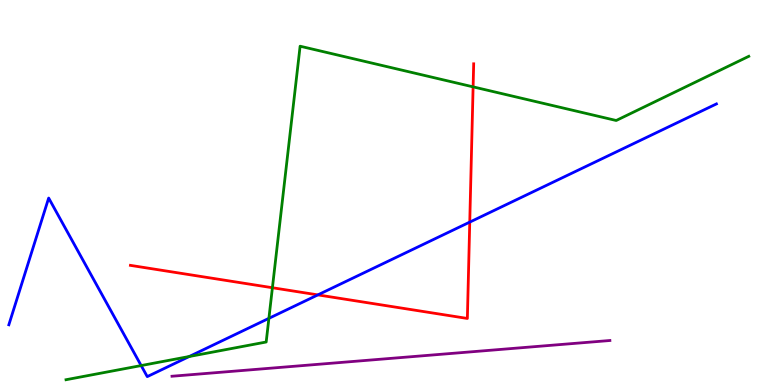[{'lines': ['blue', 'red'], 'intersections': [{'x': 4.1, 'y': 2.34}, {'x': 6.06, 'y': 4.23}]}, {'lines': ['green', 'red'], 'intersections': [{'x': 3.51, 'y': 2.53}, {'x': 6.1, 'y': 7.74}]}, {'lines': ['purple', 'red'], 'intersections': []}, {'lines': ['blue', 'green'], 'intersections': [{'x': 1.82, 'y': 0.505}, {'x': 2.44, 'y': 0.74}, {'x': 3.47, 'y': 1.73}]}, {'lines': ['blue', 'purple'], 'intersections': []}, {'lines': ['green', 'purple'], 'intersections': []}]